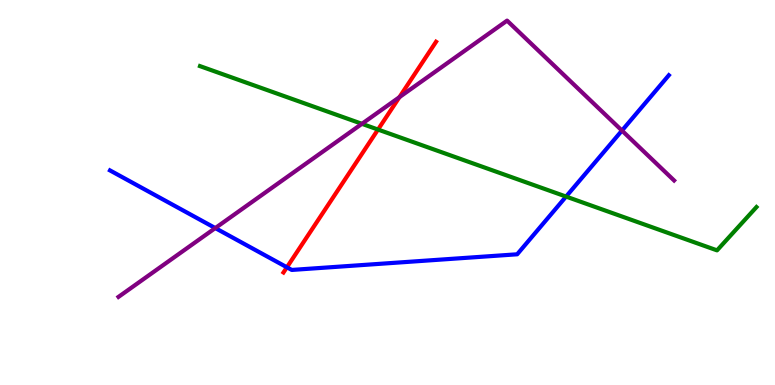[{'lines': ['blue', 'red'], 'intersections': [{'x': 3.7, 'y': 3.06}]}, {'lines': ['green', 'red'], 'intersections': [{'x': 4.88, 'y': 6.63}]}, {'lines': ['purple', 'red'], 'intersections': [{'x': 5.15, 'y': 7.48}]}, {'lines': ['blue', 'green'], 'intersections': [{'x': 7.3, 'y': 4.89}]}, {'lines': ['blue', 'purple'], 'intersections': [{'x': 2.78, 'y': 4.08}, {'x': 8.03, 'y': 6.61}]}, {'lines': ['green', 'purple'], 'intersections': [{'x': 4.67, 'y': 6.78}]}]